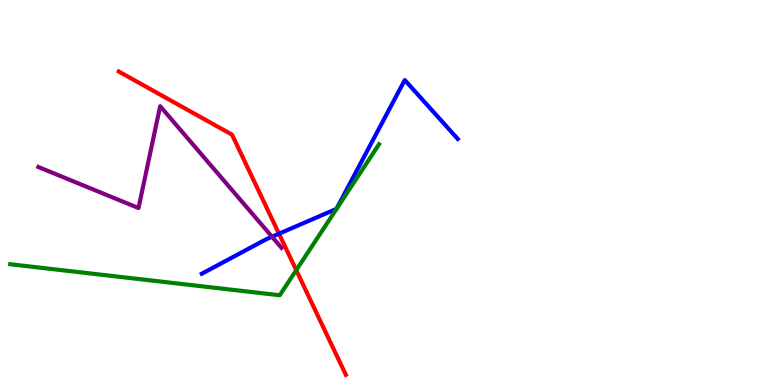[{'lines': ['blue', 'red'], 'intersections': [{'x': 3.6, 'y': 3.93}]}, {'lines': ['green', 'red'], 'intersections': [{'x': 3.82, 'y': 2.98}]}, {'lines': ['purple', 'red'], 'intersections': []}, {'lines': ['blue', 'green'], 'intersections': []}, {'lines': ['blue', 'purple'], 'intersections': [{'x': 3.51, 'y': 3.85}]}, {'lines': ['green', 'purple'], 'intersections': []}]